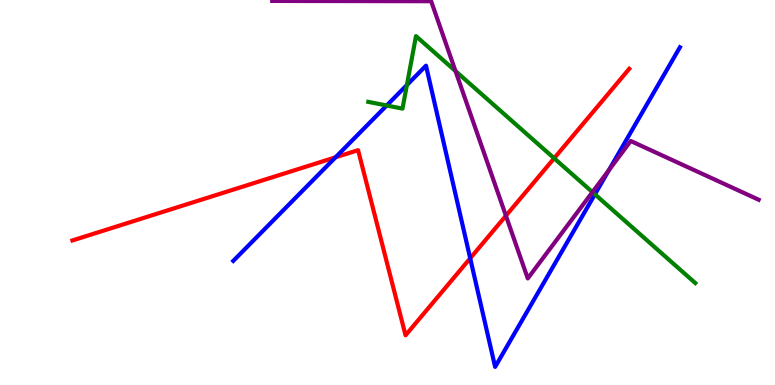[{'lines': ['blue', 'red'], 'intersections': [{'x': 4.33, 'y': 5.91}, {'x': 6.07, 'y': 3.29}]}, {'lines': ['green', 'red'], 'intersections': [{'x': 7.15, 'y': 5.89}]}, {'lines': ['purple', 'red'], 'intersections': [{'x': 6.53, 'y': 4.4}]}, {'lines': ['blue', 'green'], 'intersections': [{'x': 4.99, 'y': 7.26}, {'x': 5.25, 'y': 7.79}, {'x': 7.68, 'y': 4.95}]}, {'lines': ['blue', 'purple'], 'intersections': [{'x': 7.86, 'y': 5.58}]}, {'lines': ['green', 'purple'], 'intersections': [{'x': 5.88, 'y': 8.15}, {'x': 7.64, 'y': 5.01}]}]